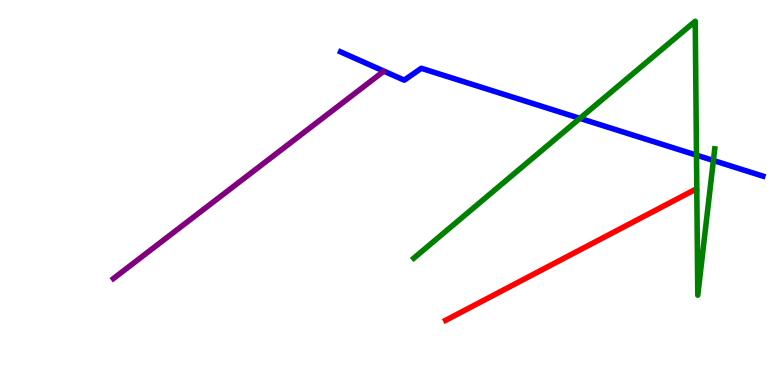[{'lines': ['blue', 'red'], 'intersections': []}, {'lines': ['green', 'red'], 'intersections': []}, {'lines': ['purple', 'red'], 'intersections': []}, {'lines': ['blue', 'green'], 'intersections': [{'x': 7.48, 'y': 6.93}, {'x': 8.99, 'y': 5.97}, {'x': 9.21, 'y': 5.83}]}, {'lines': ['blue', 'purple'], 'intersections': []}, {'lines': ['green', 'purple'], 'intersections': []}]